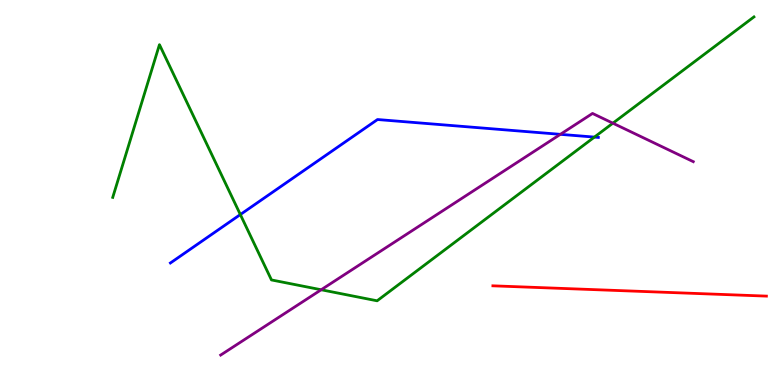[{'lines': ['blue', 'red'], 'intersections': []}, {'lines': ['green', 'red'], 'intersections': []}, {'lines': ['purple', 'red'], 'intersections': []}, {'lines': ['blue', 'green'], 'intersections': [{'x': 3.1, 'y': 4.43}, {'x': 7.67, 'y': 6.44}]}, {'lines': ['blue', 'purple'], 'intersections': [{'x': 7.23, 'y': 6.51}]}, {'lines': ['green', 'purple'], 'intersections': [{'x': 4.14, 'y': 2.47}, {'x': 7.91, 'y': 6.8}]}]